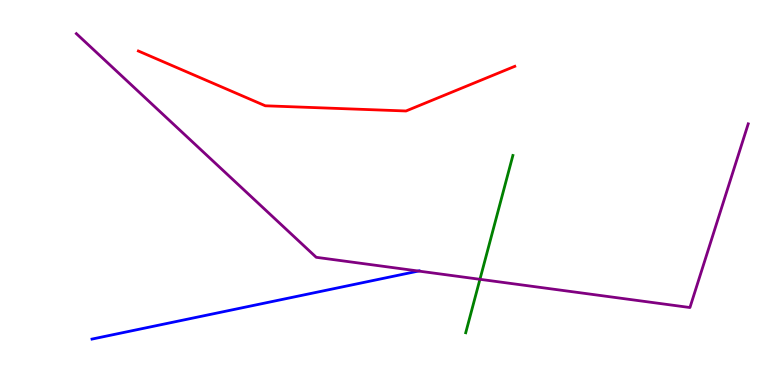[{'lines': ['blue', 'red'], 'intersections': []}, {'lines': ['green', 'red'], 'intersections': []}, {'lines': ['purple', 'red'], 'intersections': []}, {'lines': ['blue', 'green'], 'intersections': []}, {'lines': ['blue', 'purple'], 'intersections': [{'x': 5.4, 'y': 2.96}]}, {'lines': ['green', 'purple'], 'intersections': [{'x': 6.19, 'y': 2.75}]}]